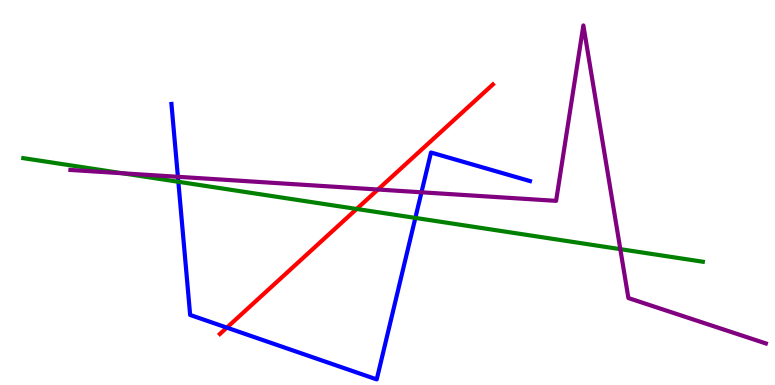[{'lines': ['blue', 'red'], 'intersections': [{'x': 2.93, 'y': 1.49}]}, {'lines': ['green', 'red'], 'intersections': [{'x': 4.6, 'y': 4.57}]}, {'lines': ['purple', 'red'], 'intersections': [{'x': 4.88, 'y': 5.08}]}, {'lines': ['blue', 'green'], 'intersections': [{'x': 2.3, 'y': 5.28}, {'x': 5.36, 'y': 4.34}]}, {'lines': ['blue', 'purple'], 'intersections': [{'x': 2.3, 'y': 5.41}, {'x': 5.44, 'y': 5.01}]}, {'lines': ['green', 'purple'], 'intersections': [{'x': 1.58, 'y': 5.5}, {'x': 8.0, 'y': 3.53}]}]